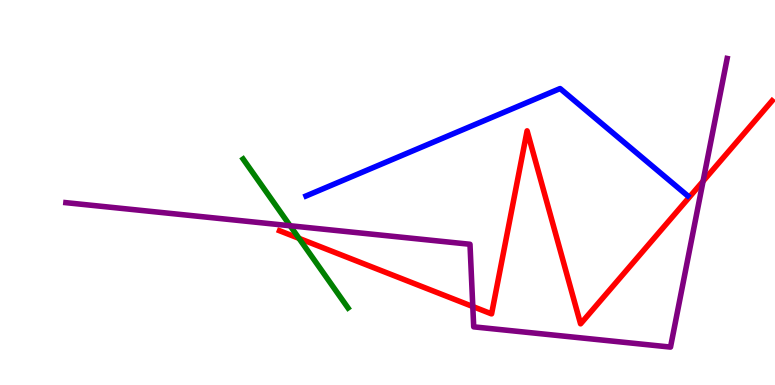[{'lines': ['blue', 'red'], 'intersections': []}, {'lines': ['green', 'red'], 'intersections': [{'x': 3.86, 'y': 3.81}]}, {'lines': ['purple', 'red'], 'intersections': [{'x': 6.1, 'y': 2.04}, {'x': 9.07, 'y': 5.29}]}, {'lines': ['blue', 'green'], 'intersections': []}, {'lines': ['blue', 'purple'], 'intersections': []}, {'lines': ['green', 'purple'], 'intersections': [{'x': 3.74, 'y': 4.14}]}]